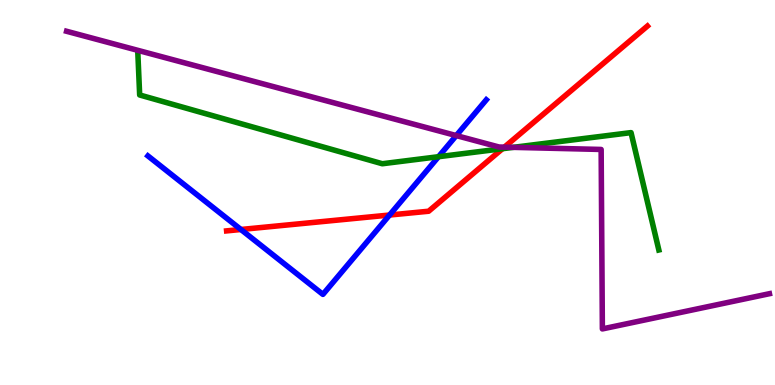[{'lines': ['blue', 'red'], 'intersections': [{'x': 3.11, 'y': 4.04}, {'x': 5.03, 'y': 4.41}]}, {'lines': ['green', 'red'], 'intersections': [{'x': 6.48, 'y': 6.14}]}, {'lines': ['purple', 'red'], 'intersections': [{'x': 6.51, 'y': 6.18}]}, {'lines': ['blue', 'green'], 'intersections': [{'x': 5.66, 'y': 5.93}]}, {'lines': ['blue', 'purple'], 'intersections': [{'x': 5.89, 'y': 6.48}]}, {'lines': ['green', 'purple'], 'intersections': [{'x': 6.62, 'y': 6.17}]}]